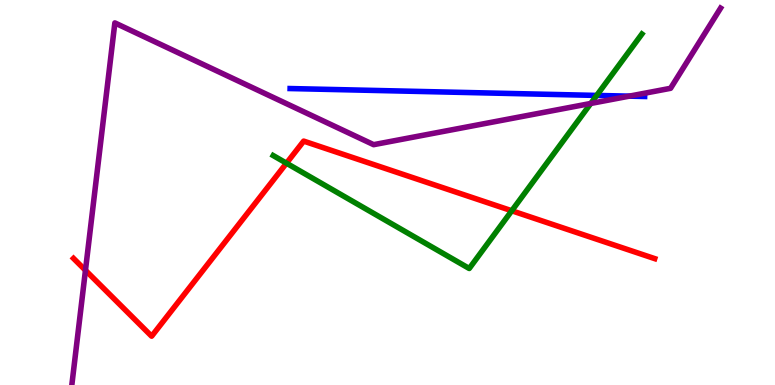[{'lines': ['blue', 'red'], 'intersections': []}, {'lines': ['green', 'red'], 'intersections': [{'x': 3.7, 'y': 5.76}, {'x': 6.6, 'y': 4.53}]}, {'lines': ['purple', 'red'], 'intersections': [{'x': 1.1, 'y': 2.98}]}, {'lines': ['blue', 'green'], 'intersections': [{'x': 7.7, 'y': 7.52}]}, {'lines': ['blue', 'purple'], 'intersections': [{'x': 8.12, 'y': 7.5}]}, {'lines': ['green', 'purple'], 'intersections': [{'x': 7.62, 'y': 7.31}]}]